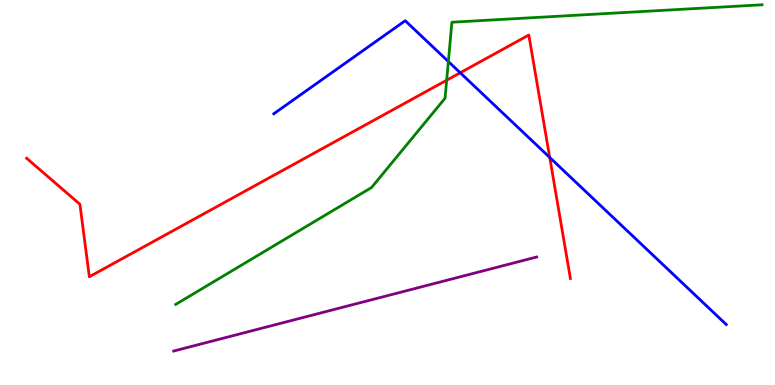[{'lines': ['blue', 'red'], 'intersections': [{'x': 5.94, 'y': 8.11}, {'x': 7.09, 'y': 5.91}]}, {'lines': ['green', 'red'], 'intersections': [{'x': 5.76, 'y': 7.92}]}, {'lines': ['purple', 'red'], 'intersections': []}, {'lines': ['blue', 'green'], 'intersections': [{'x': 5.79, 'y': 8.4}]}, {'lines': ['blue', 'purple'], 'intersections': []}, {'lines': ['green', 'purple'], 'intersections': []}]